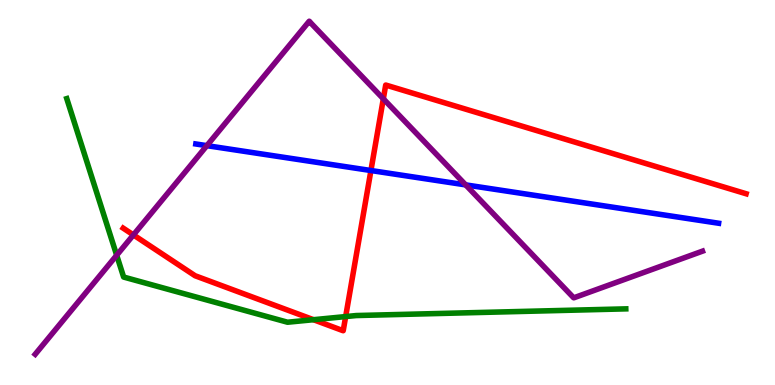[{'lines': ['blue', 'red'], 'intersections': [{'x': 4.79, 'y': 5.57}]}, {'lines': ['green', 'red'], 'intersections': [{'x': 4.04, 'y': 1.7}, {'x': 4.46, 'y': 1.78}]}, {'lines': ['purple', 'red'], 'intersections': [{'x': 1.72, 'y': 3.9}, {'x': 4.95, 'y': 7.43}]}, {'lines': ['blue', 'green'], 'intersections': []}, {'lines': ['blue', 'purple'], 'intersections': [{'x': 2.67, 'y': 6.22}, {'x': 6.01, 'y': 5.2}]}, {'lines': ['green', 'purple'], 'intersections': [{'x': 1.51, 'y': 3.37}]}]